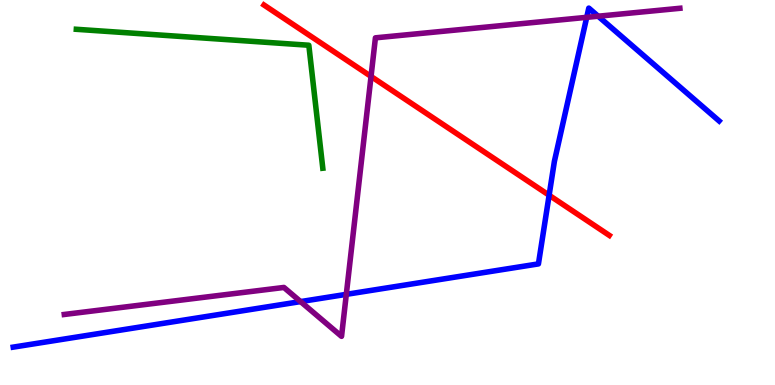[{'lines': ['blue', 'red'], 'intersections': [{'x': 7.09, 'y': 4.93}]}, {'lines': ['green', 'red'], 'intersections': []}, {'lines': ['purple', 'red'], 'intersections': [{'x': 4.79, 'y': 8.01}]}, {'lines': ['blue', 'green'], 'intersections': []}, {'lines': ['blue', 'purple'], 'intersections': [{'x': 3.88, 'y': 2.17}, {'x': 4.47, 'y': 2.35}, {'x': 7.57, 'y': 9.55}, {'x': 7.72, 'y': 9.58}]}, {'lines': ['green', 'purple'], 'intersections': []}]